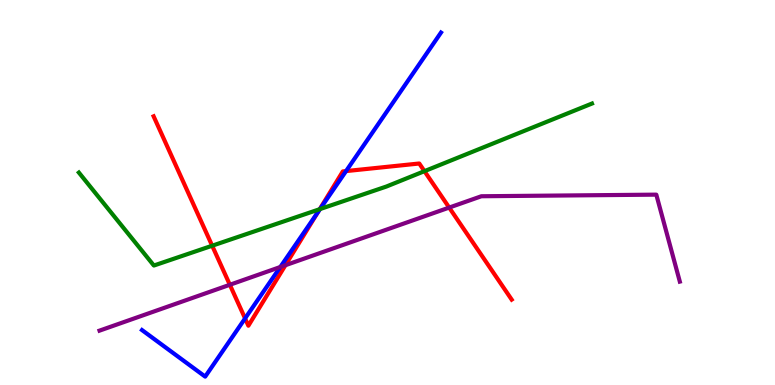[{'lines': ['blue', 'red'], 'intersections': [{'x': 3.16, 'y': 1.73}, {'x': 4.1, 'y': 4.49}, {'x': 4.47, 'y': 5.56}]}, {'lines': ['green', 'red'], 'intersections': [{'x': 2.74, 'y': 3.62}, {'x': 4.13, 'y': 4.57}, {'x': 5.48, 'y': 5.55}]}, {'lines': ['purple', 'red'], 'intersections': [{'x': 2.97, 'y': 2.6}, {'x': 3.68, 'y': 3.11}, {'x': 5.8, 'y': 4.61}]}, {'lines': ['blue', 'green'], 'intersections': [{'x': 4.13, 'y': 4.57}]}, {'lines': ['blue', 'purple'], 'intersections': [{'x': 3.62, 'y': 3.06}]}, {'lines': ['green', 'purple'], 'intersections': []}]